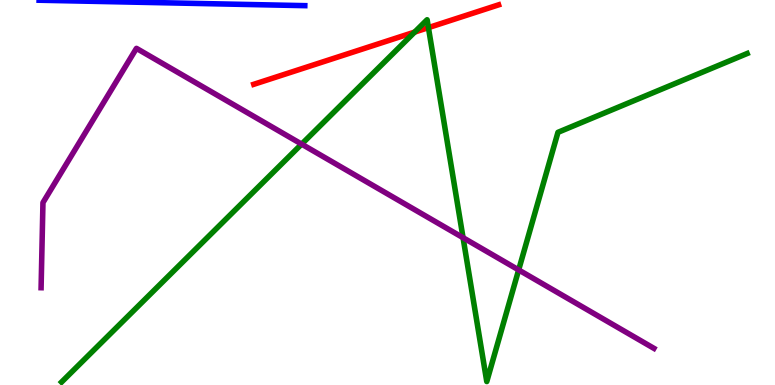[{'lines': ['blue', 'red'], 'intersections': []}, {'lines': ['green', 'red'], 'intersections': [{'x': 5.35, 'y': 9.17}, {'x': 5.53, 'y': 9.28}]}, {'lines': ['purple', 'red'], 'intersections': []}, {'lines': ['blue', 'green'], 'intersections': []}, {'lines': ['blue', 'purple'], 'intersections': []}, {'lines': ['green', 'purple'], 'intersections': [{'x': 3.89, 'y': 6.26}, {'x': 5.97, 'y': 3.83}, {'x': 6.69, 'y': 2.99}]}]